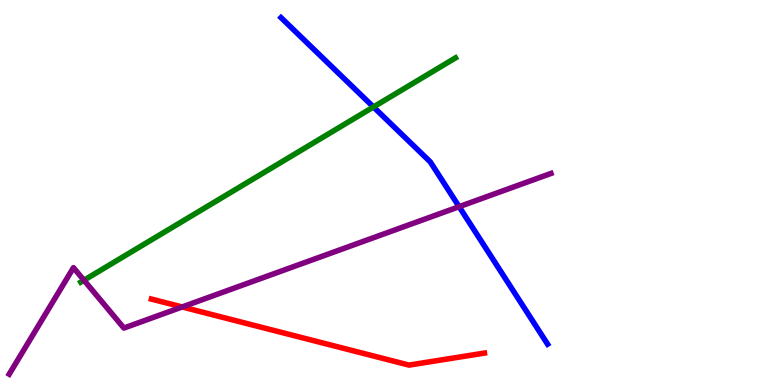[{'lines': ['blue', 'red'], 'intersections': []}, {'lines': ['green', 'red'], 'intersections': []}, {'lines': ['purple', 'red'], 'intersections': [{'x': 2.35, 'y': 2.03}]}, {'lines': ['blue', 'green'], 'intersections': [{'x': 4.82, 'y': 7.22}]}, {'lines': ['blue', 'purple'], 'intersections': [{'x': 5.92, 'y': 4.63}]}, {'lines': ['green', 'purple'], 'intersections': [{'x': 1.08, 'y': 2.72}]}]